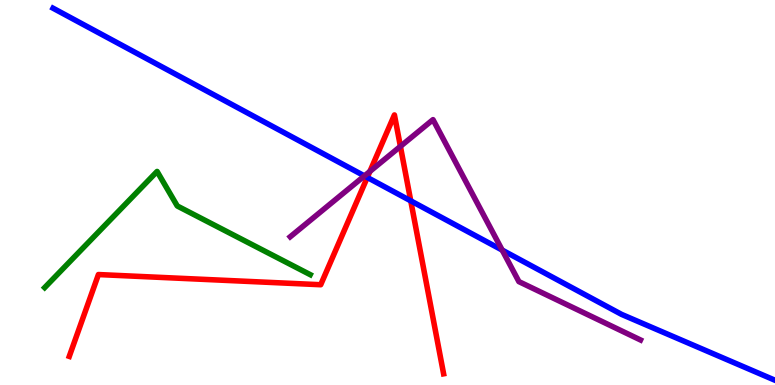[{'lines': ['blue', 'red'], 'intersections': [{'x': 4.74, 'y': 5.39}, {'x': 5.3, 'y': 4.78}]}, {'lines': ['green', 'red'], 'intersections': []}, {'lines': ['purple', 'red'], 'intersections': [{'x': 4.77, 'y': 5.55}, {'x': 5.17, 'y': 6.2}]}, {'lines': ['blue', 'green'], 'intersections': []}, {'lines': ['blue', 'purple'], 'intersections': [{'x': 4.7, 'y': 5.43}, {'x': 6.48, 'y': 3.5}]}, {'lines': ['green', 'purple'], 'intersections': []}]